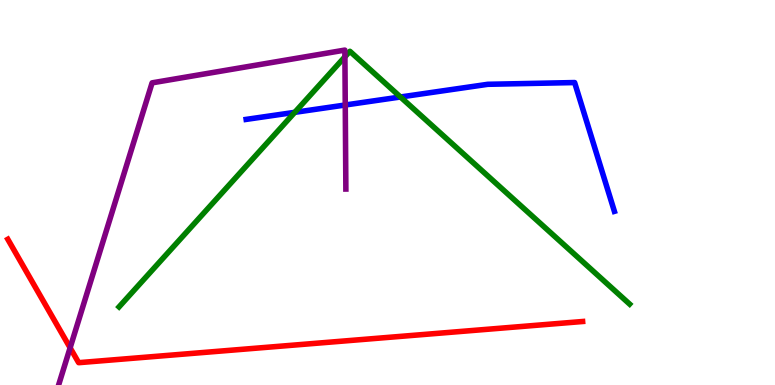[{'lines': ['blue', 'red'], 'intersections': []}, {'lines': ['green', 'red'], 'intersections': []}, {'lines': ['purple', 'red'], 'intersections': [{'x': 0.905, 'y': 0.966}]}, {'lines': ['blue', 'green'], 'intersections': [{'x': 3.8, 'y': 7.08}, {'x': 5.17, 'y': 7.48}]}, {'lines': ['blue', 'purple'], 'intersections': [{'x': 4.45, 'y': 7.27}]}, {'lines': ['green', 'purple'], 'intersections': [{'x': 4.45, 'y': 8.52}]}]